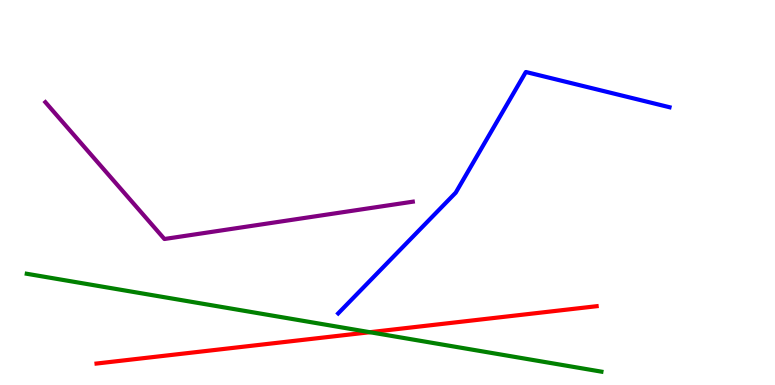[{'lines': ['blue', 'red'], 'intersections': []}, {'lines': ['green', 'red'], 'intersections': [{'x': 4.77, 'y': 1.37}]}, {'lines': ['purple', 'red'], 'intersections': []}, {'lines': ['blue', 'green'], 'intersections': []}, {'lines': ['blue', 'purple'], 'intersections': []}, {'lines': ['green', 'purple'], 'intersections': []}]